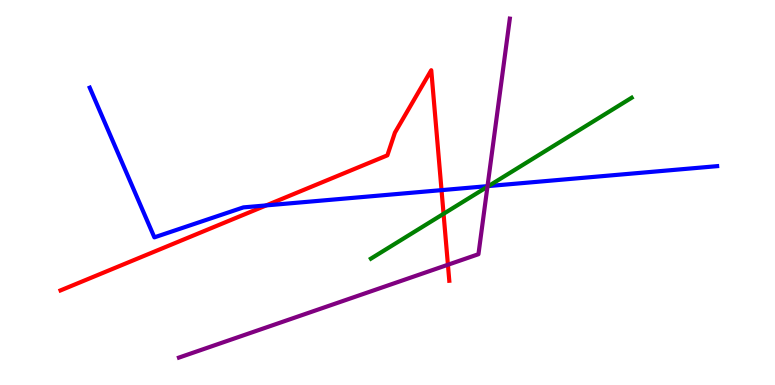[{'lines': ['blue', 'red'], 'intersections': [{'x': 3.44, 'y': 4.66}, {'x': 5.7, 'y': 5.06}]}, {'lines': ['green', 'red'], 'intersections': [{'x': 5.72, 'y': 4.45}]}, {'lines': ['purple', 'red'], 'intersections': [{'x': 5.78, 'y': 3.12}]}, {'lines': ['blue', 'green'], 'intersections': [{'x': 6.3, 'y': 5.17}]}, {'lines': ['blue', 'purple'], 'intersections': [{'x': 6.29, 'y': 5.17}]}, {'lines': ['green', 'purple'], 'intersections': [{'x': 6.29, 'y': 5.15}]}]